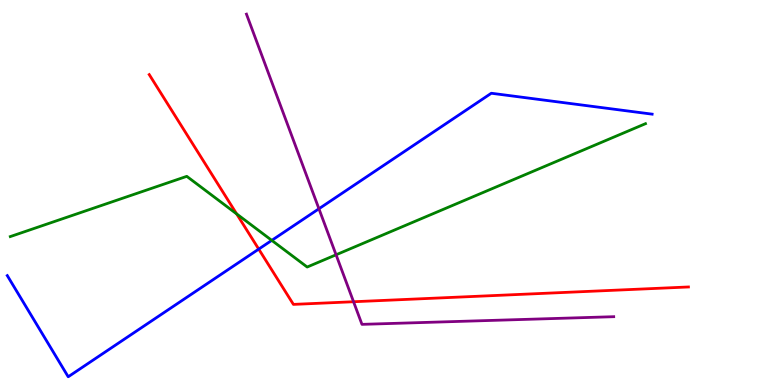[{'lines': ['blue', 'red'], 'intersections': [{'x': 3.34, 'y': 3.53}]}, {'lines': ['green', 'red'], 'intersections': [{'x': 3.05, 'y': 4.44}]}, {'lines': ['purple', 'red'], 'intersections': [{'x': 4.56, 'y': 2.16}]}, {'lines': ['blue', 'green'], 'intersections': [{'x': 3.51, 'y': 3.76}]}, {'lines': ['blue', 'purple'], 'intersections': [{'x': 4.12, 'y': 4.58}]}, {'lines': ['green', 'purple'], 'intersections': [{'x': 4.34, 'y': 3.38}]}]